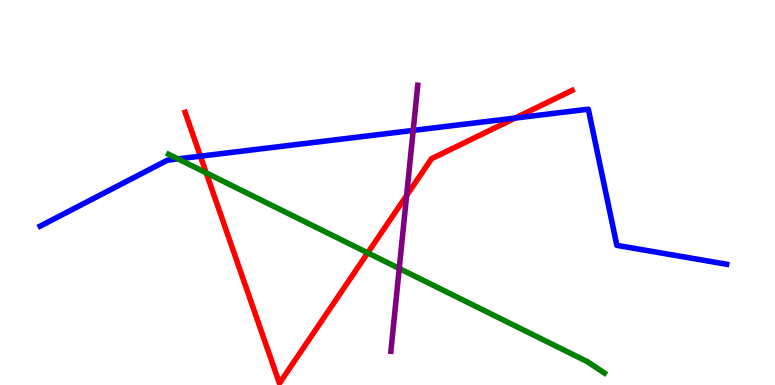[{'lines': ['blue', 'red'], 'intersections': [{'x': 2.59, 'y': 5.94}, {'x': 6.65, 'y': 6.93}]}, {'lines': ['green', 'red'], 'intersections': [{'x': 2.66, 'y': 5.51}, {'x': 4.75, 'y': 3.43}]}, {'lines': ['purple', 'red'], 'intersections': [{'x': 5.25, 'y': 4.92}]}, {'lines': ['blue', 'green'], 'intersections': [{'x': 2.3, 'y': 5.87}]}, {'lines': ['blue', 'purple'], 'intersections': [{'x': 5.33, 'y': 6.61}]}, {'lines': ['green', 'purple'], 'intersections': [{'x': 5.15, 'y': 3.03}]}]